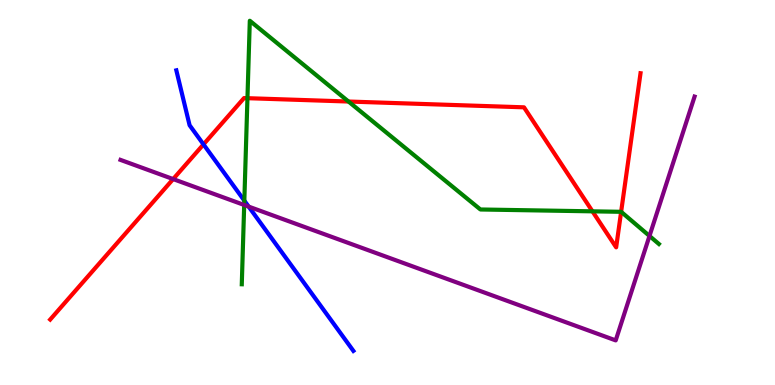[{'lines': ['blue', 'red'], 'intersections': [{'x': 2.63, 'y': 6.25}]}, {'lines': ['green', 'red'], 'intersections': [{'x': 3.19, 'y': 7.45}, {'x': 4.5, 'y': 7.36}, {'x': 7.64, 'y': 4.51}, {'x': 8.01, 'y': 4.5}]}, {'lines': ['purple', 'red'], 'intersections': [{'x': 2.23, 'y': 5.35}]}, {'lines': ['blue', 'green'], 'intersections': [{'x': 3.15, 'y': 4.79}]}, {'lines': ['blue', 'purple'], 'intersections': [{'x': 3.21, 'y': 4.63}]}, {'lines': ['green', 'purple'], 'intersections': [{'x': 3.15, 'y': 4.68}, {'x': 8.38, 'y': 3.87}]}]